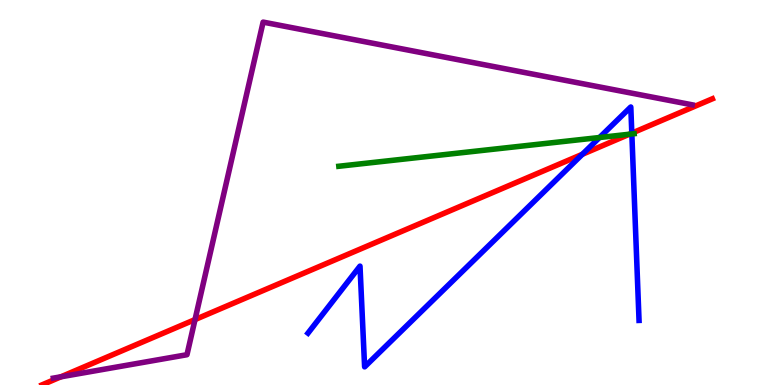[{'lines': ['blue', 'red'], 'intersections': [{'x': 7.51, 'y': 5.99}, {'x': 8.15, 'y': 6.54}]}, {'lines': ['green', 'red'], 'intersections': [{'x': 8.12, 'y': 6.51}]}, {'lines': ['purple', 'red'], 'intersections': [{'x': 0.787, 'y': 0.213}, {'x': 2.52, 'y': 1.7}]}, {'lines': ['blue', 'green'], 'intersections': [{'x': 7.74, 'y': 6.43}, {'x': 8.15, 'y': 6.52}]}, {'lines': ['blue', 'purple'], 'intersections': []}, {'lines': ['green', 'purple'], 'intersections': []}]